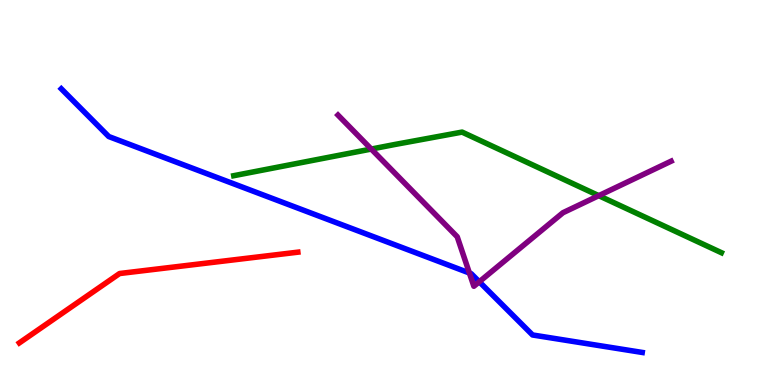[{'lines': ['blue', 'red'], 'intersections': []}, {'lines': ['green', 'red'], 'intersections': []}, {'lines': ['purple', 'red'], 'intersections': []}, {'lines': ['blue', 'green'], 'intersections': []}, {'lines': ['blue', 'purple'], 'intersections': [{'x': 6.06, 'y': 2.91}, {'x': 6.18, 'y': 2.68}]}, {'lines': ['green', 'purple'], 'intersections': [{'x': 4.79, 'y': 6.13}, {'x': 7.73, 'y': 4.92}]}]